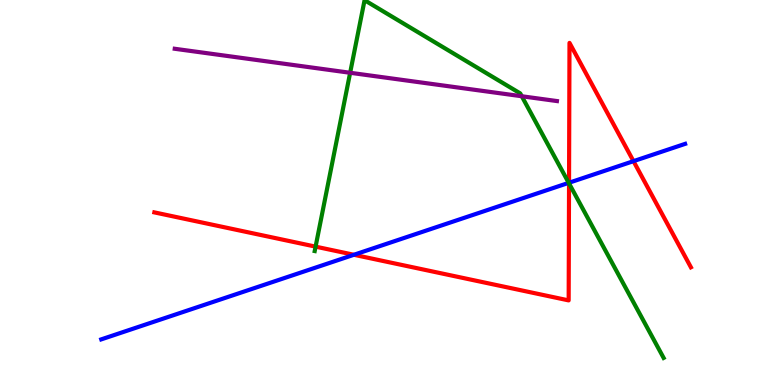[{'lines': ['blue', 'red'], 'intersections': [{'x': 4.57, 'y': 3.38}, {'x': 7.34, 'y': 5.25}, {'x': 8.17, 'y': 5.81}]}, {'lines': ['green', 'red'], 'intersections': [{'x': 4.07, 'y': 3.59}, {'x': 7.34, 'y': 5.24}]}, {'lines': ['purple', 'red'], 'intersections': []}, {'lines': ['blue', 'green'], 'intersections': [{'x': 7.34, 'y': 5.25}]}, {'lines': ['blue', 'purple'], 'intersections': []}, {'lines': ['green', 'purple'], 'intersections': [{'x': 4.52, 'y': 8.11}, {'x': 6.73, 'y': 7.5}]}]